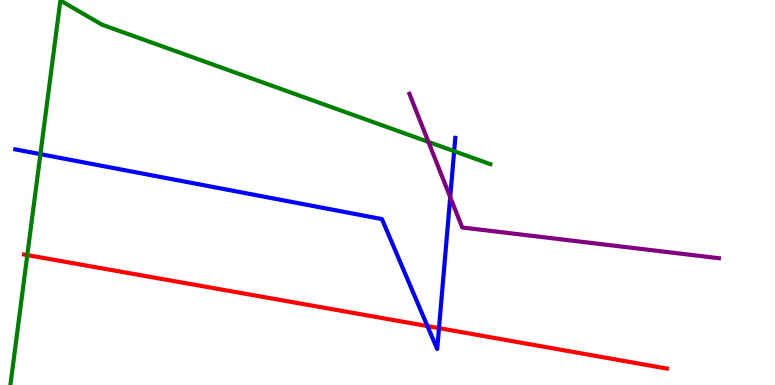[{'lines': ['blue', 'red'], 'intersections': [{'x': 5.52, 'y': 1.53}, {'x': 5.66, 'y': 1.48}]}, {'lines': ['green', 'red'], 'intersections': [{'x': 0.352, 'y': 3.37}]}, {'lines': ['purple', 'red'], 'intersections': []}, {'lines': ['blue', 'green'], 'intersections': [{'x': 0.521, 'y': 6.0}, {'x': 5.86, 'y': 6.07}]}, {'lines': ['blue', 'purple'], 'intersections': [{'x': 5.81, 'y': 4.88}]}, {'lines': ['green', 'purple'], 'intersections': [{'x': 5.53, 'y': 6.31}]}]